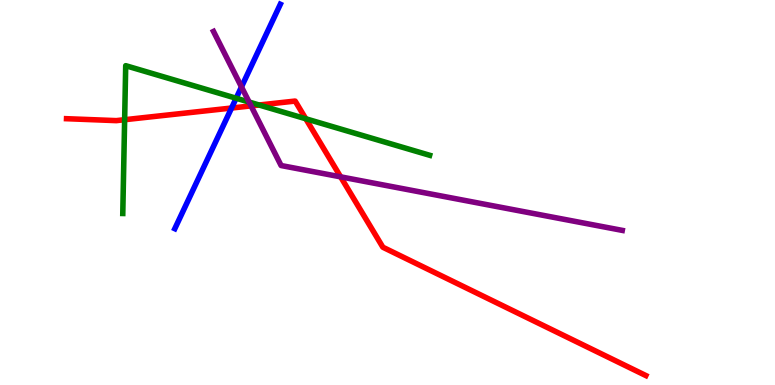[{'lines': ['blue', 'red'], 'intersections': [{'x': 2.99, 'y': 7.19}]}, {'lines': ['green', 'red'], 'intersections': [{'x': 1.61, 'y': 6.89}, {'x': 3.34, 'y': 7.27}, {'x': 3.95, 'y': 6.92}]}, {'lines': ['purple', 'red'], 'intersections': [{'x': 3.24, 'y': 7.25}, {'x': 4.4, 'y': 5.41}]}, {'lines': ['blue', 'green'], 'intersections': [{'x': 3.05, 'y': 7.45}]}, {'lines': ['blue', 'purple'], 'intersections': [{'x': 3.12, 'y': 7.74}]}, {'lines': ['green', 'purple'], 'intersections': [{'x': 3.21, 'y': 7.35}]}]